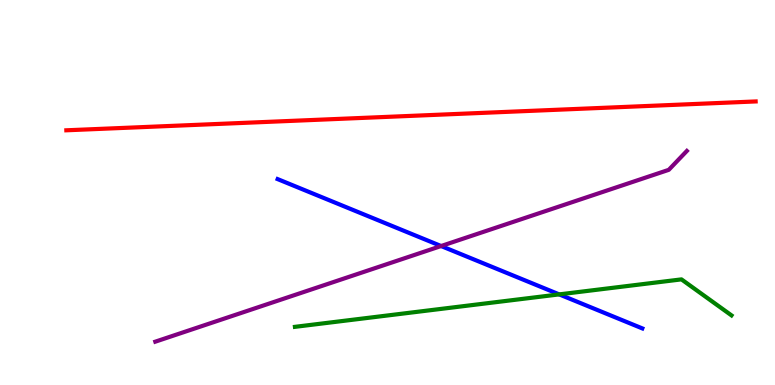[{'lines': ['blue', 'red'], 'intersections': []}, {'lines': ['green', 'red'], 'intersections': []}, {'lines': ['purple', 'red'], 'intersections': []}, {'lines': ['blue', 'green'], 'intersections': [{'x': 7.22, 'y': 2.35}]}, {'lines': ['blue', 'purple'], 'intersections': [{'x': 5.69, 'y': 3.61}]}, {'lines': ['green', 'purple'], 'intersections': []}]